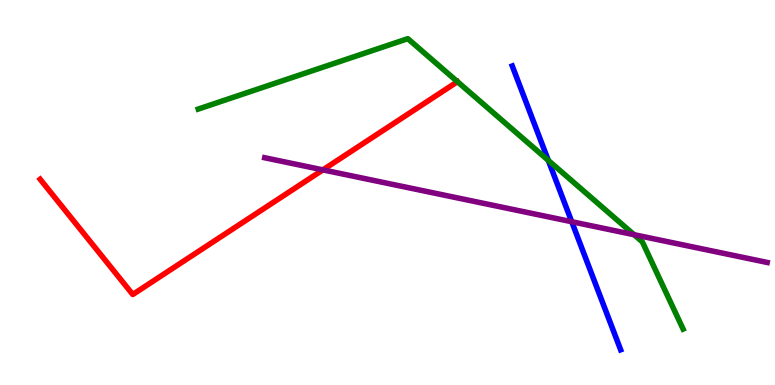[{'lines': ['blue', 'red'], 'intersections': []}, {'lines': ['green', 'red'], 'intersections': []}, {'lines': ['purple', 'red'], 'intersections': [{'x': 4.17, 'y': 5.59}]}, {'lines': ['blue', 'green'], 'intersections': [{'x': 7.08, 'y': 5.83}]}, {'lines': ['blue', 'purple'], 'intersections': [{'x': 7.38, 'y': 4.24}]}, {'lines': ['green', 'purple'], 'intersections': [{'x': 8.18, 'y': 3.9}]}]